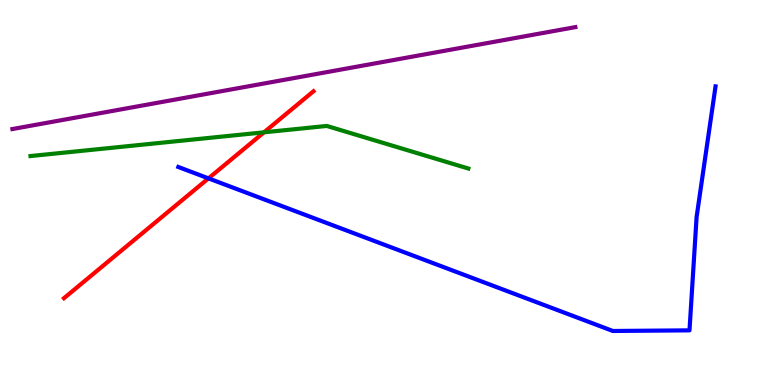[{'lines': ['blue', 'red'], 'intersections': [{'x': 2.69, 'y': 5.37}]}, {'lines': ['green', 'red'], 'intersections': [{'x': 3.41, 'y': 6.56}]}, {'lines': ['purple', 'red'], 'intersections': []}, {'lines': ['blue', 'green'], 'intersections': []}, {'lines': ['blue', 'purple'], 'intersections': []}, {'lines': ['green', 'purple'], 'intersections': []}]